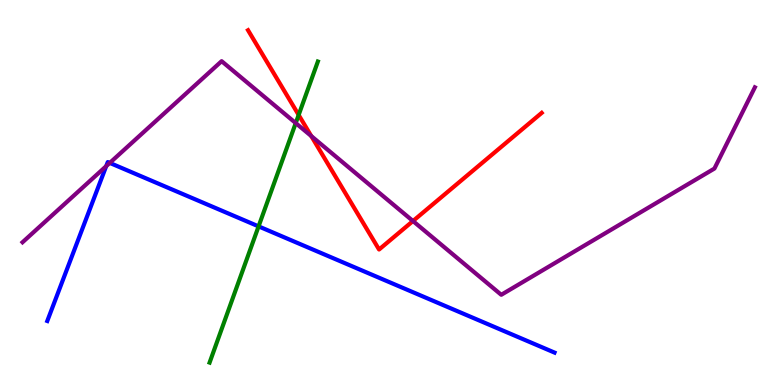[{'lines': ['blue', 'red'], 'intersections': []}, {'lines': ['green', 'red'], 'intersections': [{'x': 3.85, 'y': 7.01}]}, {'lines': ['purple', 'red'], 'intersections': [{'x': 4.02, 'y': 6.47}, {'x': 5.33, 'y': 4.26}]}, {'lines': ['blue', 'green'], 'intersections': [{'x': 3.34, 'y': 4.12}]}, {'lines': ['blue', 'purple'], 'intersections': [{'x': 1.37, 'y': 5.68}, {'x': 1.42, 'y': 5.77}]}, {'lines': ['green', 'purple'], 'intersections': [{'x': 3.82, 'y': 6.8}]}]